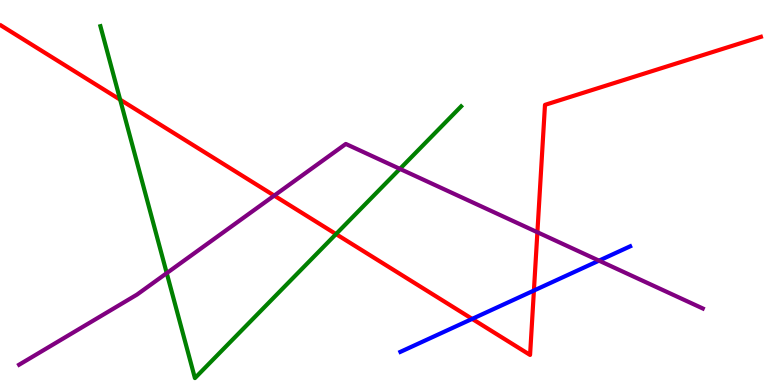[{'lines': ['blue', 'red'], 'intersections': [{'x': 6.09, 'y': 1.72}, {'x': 6.89, 'y': 2.45}]}, {'lines': ['green', 'red'], 'intersections': [{'x': 1.55, 'y': 7.41}, {'x': 4.34, 'y': 3.92}]}, {'lines': ['purple', 'red'], 'intersections': [{'x': 3.54, 'y': 4.92}, {'x': 6.93, 'y': 3.97}]}, {'lines': ['blue', 'green'], 'intersections': []}, {'lines': ['blue', 'purple'], 'intersections': [{'x': 7.73, 'y': 3.23}]}, {'lines': ['green', 'purple'], 'intersections': [{'x': 2.15, 'y': 2.91}, {'x': 5.16, 'y': 5.61}]}]